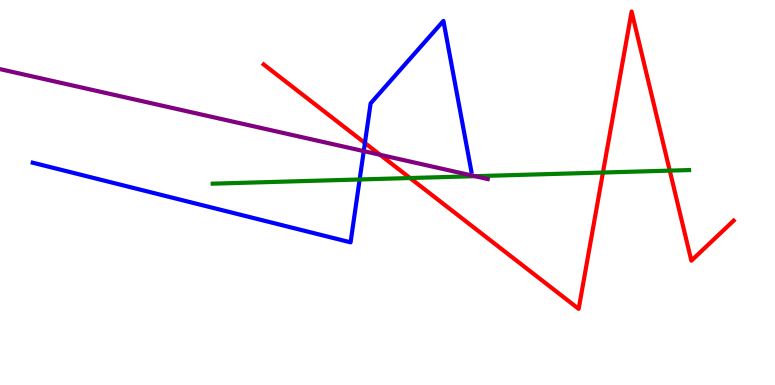[{'lines': ['blue', 'red'], 'intersections': [{'x': 4.71, 'y': 6.29}]}, {'lines': ['green', 'red'], 'intersections': [{'x': 5.29, 'y': 5.38}, {'x': 7.78, 'y': 5.52}, {'x': 8.64, 'y': 5.57}]}, {'lines': ['purple', 'red'], 'intersections': [{'x': 4.9, 'y': 5.98}]}, {'lines': ['blue', 'green'], 'intersections': [{'x': 4.64, 'y': 5.34}]}, {'lines': ['blue', 'purple'], 'intersections': [{'x': 4.69, 'y': 6.08}]}, {'lines': ['green', 'purple'], 'intersections': [{'x': 6.13, 'y': 5.42}]}]